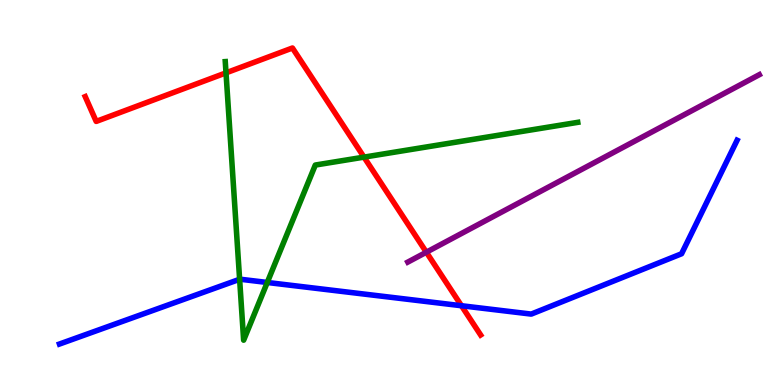[{'lines': ['blue', 'red'], 'intersections': [{'x': 5.95, 'y': 2.06}]}, {'lines': ['green', 'red'], 'intersections': [{'x': 2.92, 'y': 8.11}, {'x': 4.7, 'y': 5.92}]}, {'lines': ['purple', 'red'], 'intersections': [{'x': 5.5, 'y': 3.45}]}, {'lines': ['blue', 'green'], 'intersections': [{'x': 3.09, 'y': 2.75}, {'x': 3.45, 'y': 2.66}]}, {'lines': ['blue', 'purple'], 'intersections': []}, {'lines': ['green', 'purple'], 'intersections': []}]